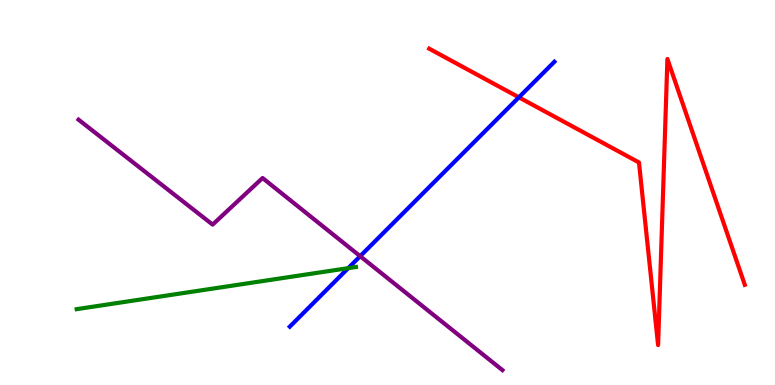[{'lines': ['blue', 'red'], 'intersections': [{'x': 6.7, 'y': 7.47}]}, {'lines': ['green', 'red'], 'intersections': []}, {'lines': ['purple', 'red'], 'intersections': []}, {'lines': ['blue', 'green'], 'intersections': [{'x': 4.49, 'y': 3.04}]}, {'lines': ['blue', 'purple'], 'intersections': [{'x': 4.65, 'y': 3.35}]}, {'lines': ['green', 'purple'], 'intersections': []}]